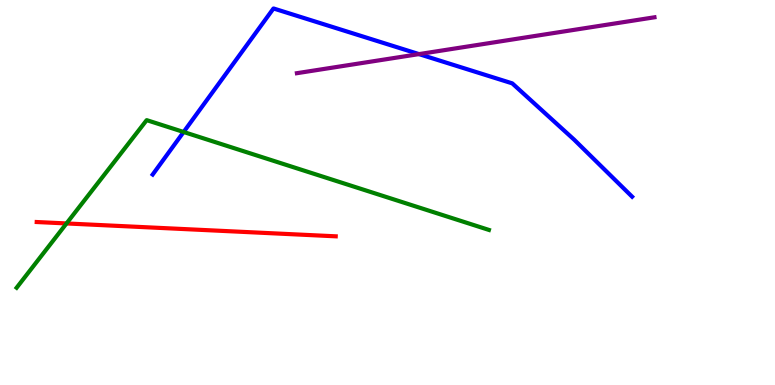[{'lines': ['blue', 'red'], 'intersections': []}, {'lines': ['green', 'red'], 'intersections': [{'x': 0.858, 'y': 4.2}]}, {'lines': ['purple', 'red'], 'intersections': []}, {'lines': ['blue', 'green'], 'intersections': [{'x': 2.37, 'y': 6.57}]}, {'lines': ['blue', 'purple'], 'intersections': [{'x': 5.41, 'y': 8.59}]}, {'lines': ['green', 'purple'], 'intersections': []}]